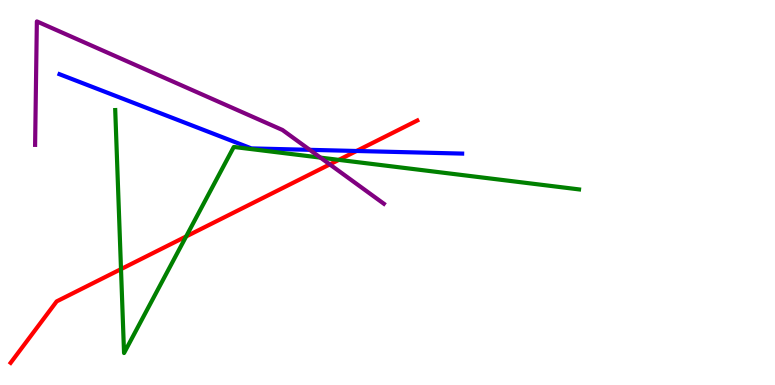[{'lines': ['blue', 'red'], 'intersections': [{'x': 4.6, 'y': 6.08}]}, {'lines': ['green', 'red'], 'intersections': [{'x': 1.56, 'y': 3.01}, {'x': 2.4, 'y': 3.86}, {'x': 4.37, 'y': 5.85}]}, {'lines': ['purple', 'red'], 'intersections': [{'x': 4.26, 'y': 5.73}]}, {'lines': ['blue', 'green'], 'intersections': []}, {'lines': ['blue', 'purple'], 'intersections': [{'x': 4.0, 'y': 6.11}]}, {'lines': ['green', 'purple'], 'intersections': [{'x': 4.13, 'y': 5.91}]}]